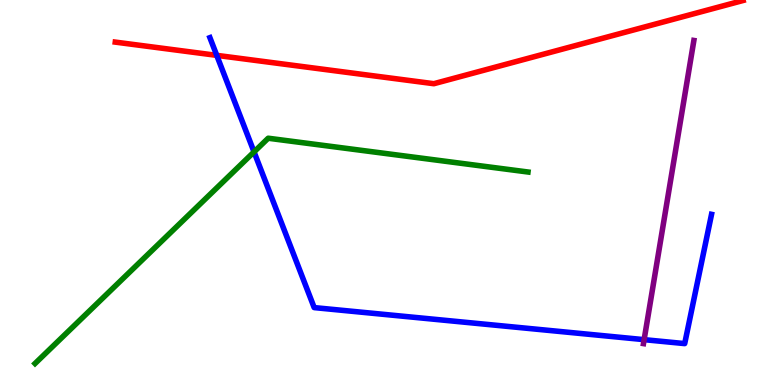[{'lines': ['blue', 'red'], 'intersections': [{'x': 2.8, 'y': 8.56}]}, {'lines': ['green', 'red'], 'intersections': []}, {'lines': ['purple', 'red'], 'intersections': []}, {'lines': ['blue', 'green'], 'intersections': [{'x': 3.28, 'y': 6.05}]}, {'lines': ['blue', 'purple'], 'intersections': [{'x': 8.31, 'y': 1.18}]}, {'lines': ['green', 'purple'], 'intersections': []}]